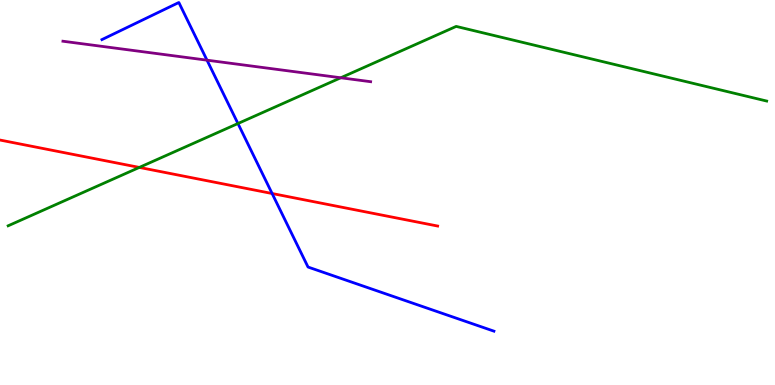[{'lines': ['blue', 'red'], 'intersections': [{'x': 3.51, 'y': 4.97}]}, {'lines': ['green', 'red'], 'intersections': [{'x': 1.8, 'y': 5.65}]}, {'lines': ['purple', 'red'], 'intersections': []}, {'lines': ['blue', 'green'], 'intersections': [{'x': 3.07, 'y': 6.79}]}, {'lines': ['blue', 'purple'], 'intersections': [{'x': 2.67, 'y': 8.44}]}, {'lines': ['green', 'purple'], 'intersections': [{'x': 4.4, 'y': 7.98}]}]